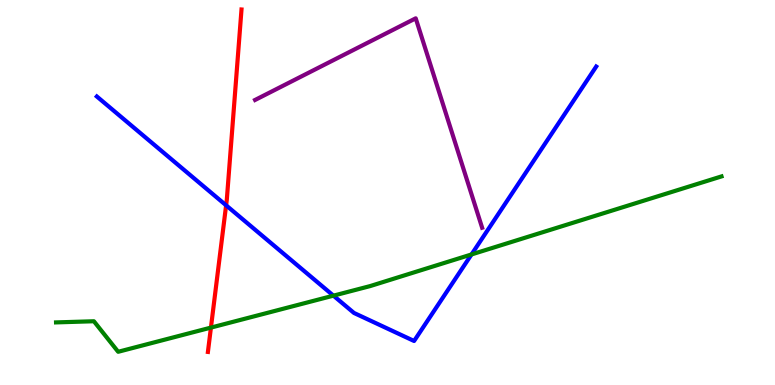[{'lines': ['blue', 'red'], 'intersections': [{'x': 2.92, 'y': 4.67}]}, {'lines': ['green', 'red'], 'intersections': [{'x': 2.72, 'y': 1.49}]}, {'lines': ['purple', 'red'], 'intersections': []}, {'lines': ['blue', 'green'], 'intersections': [{'x': 4.3, 'y': 2.32}, {'x': 6.08, 'y': 3.39}]}, {'lines': ['blue', 'purple'], 'intersections': []}, {'lines': ['green', 'purple'], 'intersections': []}]